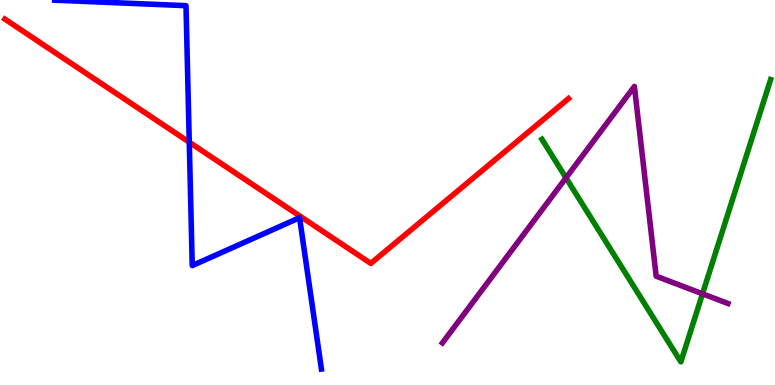[{'lines': ['blue', 'red'], 'intersections': [{'x': 2.44, 'y': 6.31}]}, {'lines': ['green', 'red'], 'intersections': []}, {'lines': ['purple', 'red'], 'intersections': []}, {'lines': ['blue', 'green'], 'intersections': []}, {'lines': ['blue', 'purple'], 'intersections': []}, {'lines': ['green', 'purple'], 'intersections': [{'x': 7.3, 'y': 5.38}, {'x': 9.06, 'y': 2.37}]}]